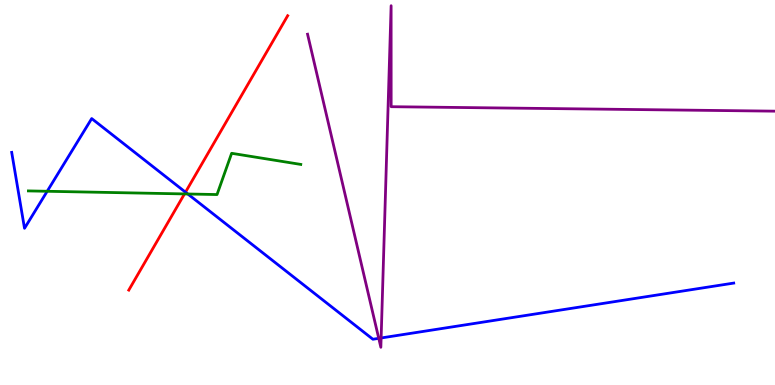[{'lines': ['blue', 'red'], 'intersections': [{'x': 2.39, 'y': 5.01}]}, {'lines': ['green', 'red'], 'intersections': [{'x': 2.38, 'y': 4.96}]}, {'lines': ['purple', 'red'], 'intersections': []}, {'lines': ['blue', 'green'], 'intersections': [{'x': 0.609, 'y': 5.03}, {'x': 2.42, 'y': 4.96}]}, {'lines': ['blue', 'purple'], 'intersections': [{'x': 4.89, 'y': 1.21}, {'x': 4.92, 'y': 1.22}]}, {'lines': ['green', 'purple'], 'intersections': []}]